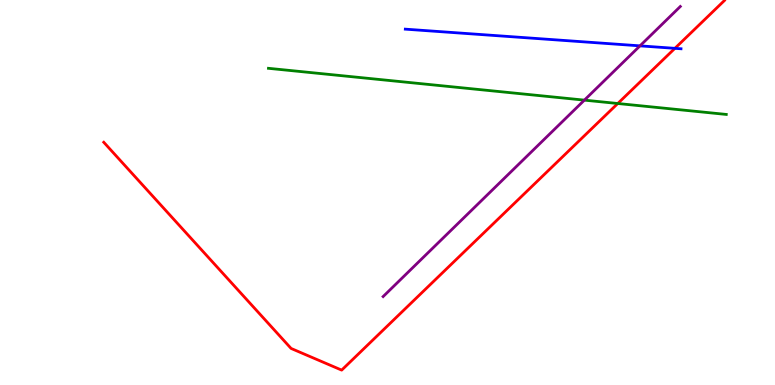[{'lines': ['blue', 'red'], 'intersections': [{'x': 8.71, 'y': 8.74}]}, {'lines': ['green', 'red'], 'intersections': [{'x': 7.97, 'y': 7.31}]}, {'lines': ['purple', 'red'], 'intersections': []}, {'lines': ['blue', 'green'], 'intersections': []}, {'lines': ['blue', 'purple'], 'intersections': [{'x': 8.26, 'y': 8.81}]}, {'lines': ['green', 'purple'], 'intersections': [{'x': 7.54, 'y': 7.4}]}]